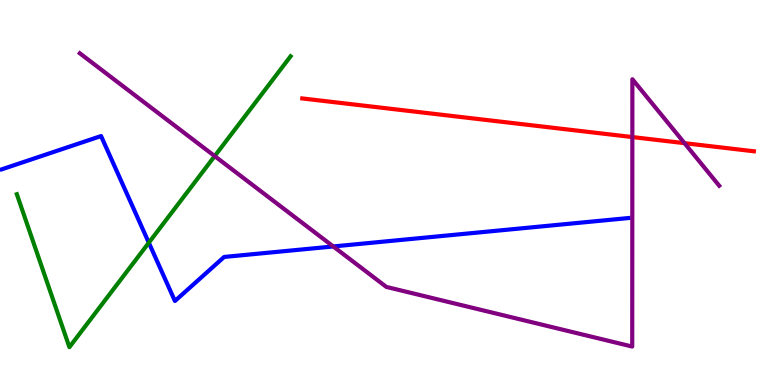[{'lines': ['blue', 'red'], 'intersections': []}, {'lines': ['green', 'red'], 'intersections': []}, {'lines': ['purple', 'red'], 'intersections': [{'x': 8.16, 'y': 6.44}, {'x': 8.83, 'y': 6.28}]}, {'lines': ['blue', 'green'], 'intersections': [{'x': 1.92, 'y': 3.7}]}, {'lines': ['blue', 'purple'], 'intersections': [{'x': 4.3, 'y': 3.6}]}, {'lines': ['green', 'purple'], 'intersections': [{'x': 2.77, 'y': 5.95}]}]